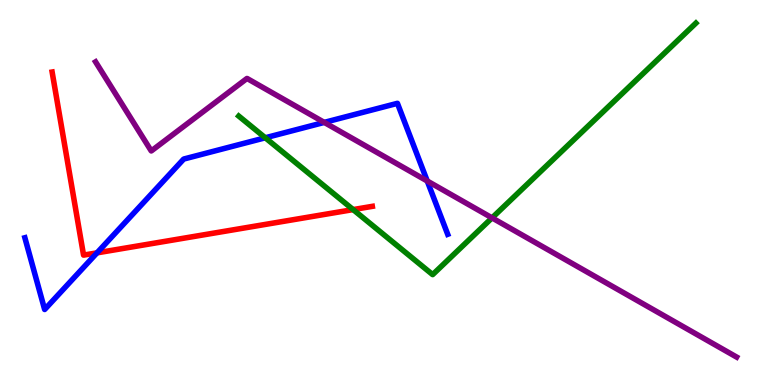[{'lines': ['blue', 'red'], 'intersections': [{'x': 1.25, 'y': 3.43}]}, {'lines': ['green', 'red'], 'intersections': [{'x': 4.56, 'y': 4.56}]}, {'lines': ['purple', 'red'], 'intersections': []}, {'lines': ['blue', 'green'], 'intersections': [{'x': 3.42, 'y': 6.42}]}, {'lines': ['blue', 'purple'], 'intersections': [{'x': 4.18, 'y': 6.82}, {'x': 5.51, 'y': 5.3}]}, {'lines': ['green', 'purple'], 'intersections': [{'x': 6.35, 'y': 4.34}]}]